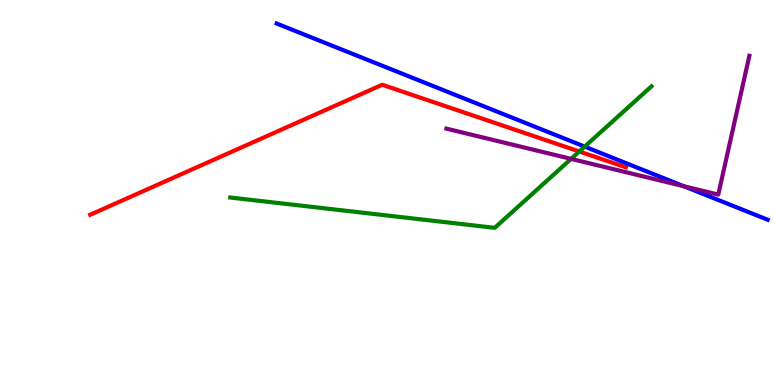[{'lines': ['blue', 'red'], 'intersections': []}, {'lines': ['green', 'red'], 'intersections': [{'x': 7.47, 'y': 6.06}]}, {'lines': ['purple', 'red'], 'intersections': []}, {'lines': ['blue', 'green'], 'intersections': [{'x': 7.54, 'y': 6.19}]}, {'lines': ['blue', 'purple'], 'intersections': [{'x': 8.82, 'y': 5.16}]}, {'lines': ['green', 'purple'], 'intersections': [{'x': 7.37, 'y': 5.87}]}]